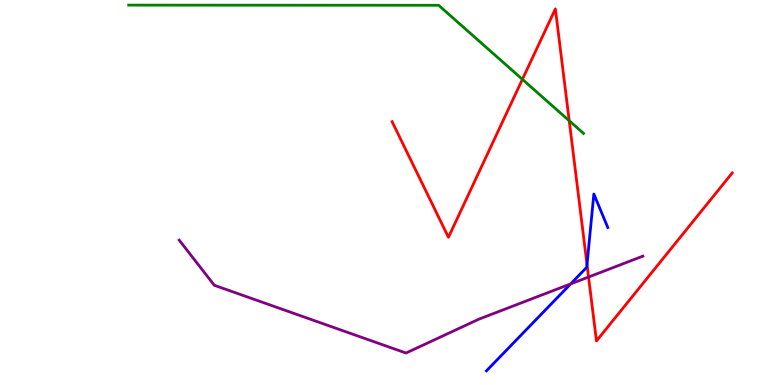[{'lines': ['blue', 'red'], 'intersections': [{'x': 7.57, 'y': 3.13}]}, {'lines': ['green', 'red'], 'intersections': [{'x': 6.74, 'y': 7.94}, {'x': 7.34, 'y': 6.86}]}, {'lines': ['purple', 'red'], 'intersections': [{'x': 7.59, 'y': 2.8}]}, {'lines': ['blue', 'green'], 'intersections': []}, {'lines': ['blue', 'purple'], 'intersections': [{'x': 7.36, 'y': 2.63}]}, {'lines': ['green', 'purple'], 'intersections': []}]